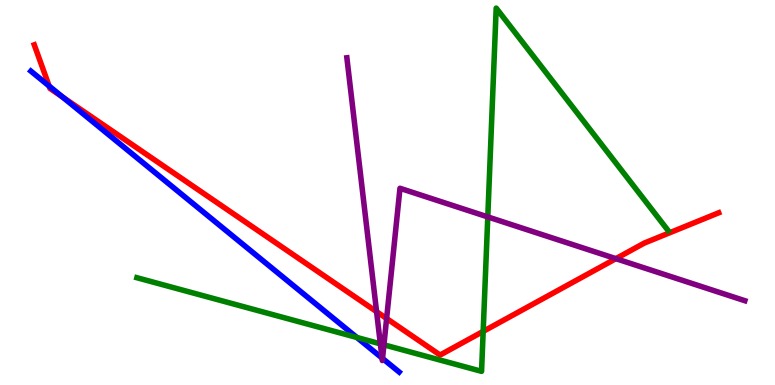[{'lines': ['blue', 'red'], 'intersections': [{'x': 0.634, 'y': 7.77}, {'x': 0.811, 'y': 7.47}]}, {'lines': ['green', 'red'], 'intersections': [{'x': 6.23, 'y': 1.39}]}, {'lines': ['purple', 'red'], 'intersections': [{'x': 4.86, 'y': 1.91}, {'x': 4.99, 'y': 1.73}, {'x': 7.95, 'y': 3.28}]}, {'lines': ['blue', 'green'], 'intersections': [{'x': 4.6, 'y': 1.23}]}, {'lines': ['blue', 'purple'], 'intersections': [{'x': 4.93, 'y': 0.701}, {'x': 4.94, 'y': 0.69}]}, {'lines': ['green', 'purple'], 'intersections': [{'x': 4.91, 'y': 1.07}, {'x': 4.95, 'y': 1.04}, {'x': 6.29, 'y': 4.37}]}]